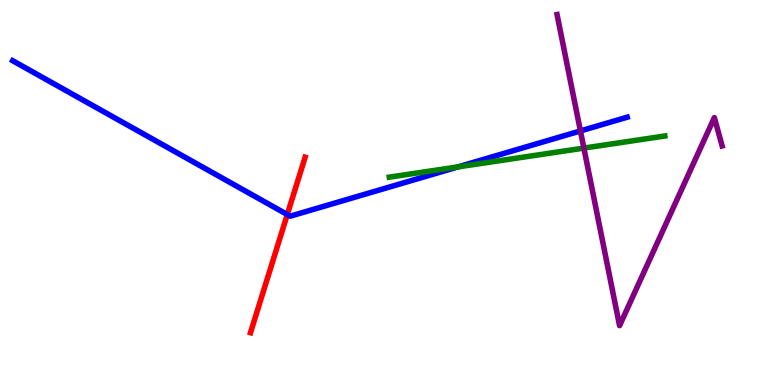[{'lines': ['blue', 'red'], 'intersections': [{'x': 3.71, 'y': 4.43}]}, {'lines': ['green', 'red'], 'intersections': []}, {'lines': ['purple', 'red'], 'intersections': []}, {'lines': ['blue', 'green'], 'intersections': [{'x': 5.91, 'y': 5.67}]}, {'lines': ['blue', 'purple'], 'intersections': [{'x': 7.49, 'y': 6.6}]}, {'lines': ['green', 'purple'], 'intersections': [{'x': 7.53, 'y': 6.15}]}]